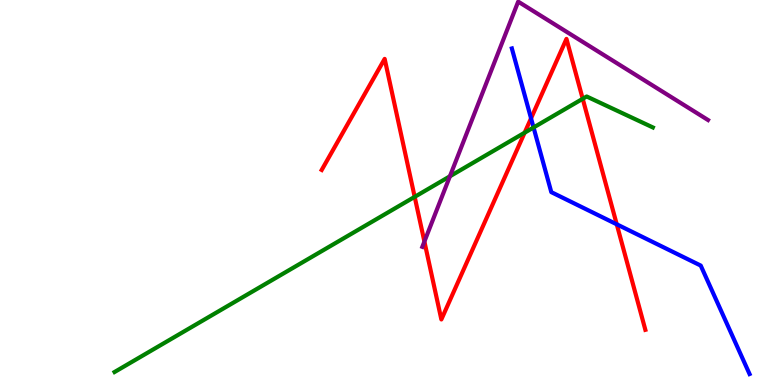[{'lines': ['blue', 'red'], 'intersections': [{'x': 6.85, 'y': 6.93}, {'x': 7.96, 'y': 4.17}]}, {'lines': ['green', 'red'], 'intersections': [{'x': 5.35, 'y': 4.89}, {'x': 6.77, 'y': 6.55}, {'x': 7.52, 'y': 7.43}]}, {'lines': ['purple', 'red'], 'intersections': [{'x': 5.48, 'y': 3.73}]}, {'lines': ['blue', 'green'], 'intersections': [{'x': 6.88, 'y': 6.69}]}, {'lines': ['blue', 'purple'], 'intersections': []}, {'lines': ['green', 'purple'], 'intersections': [{'x': 5.81, 'y': 5.42}]}]